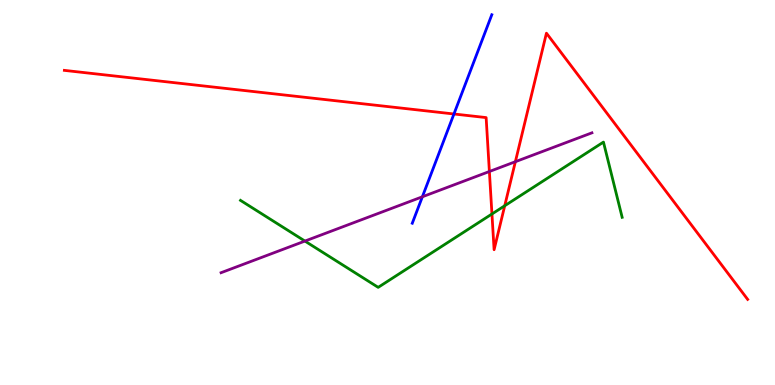[{'lines': ['blue', 'red'], 'intersections': [{'x': 5.86, 'y': 7.04}]}, {'lines': ['green', 'red'], 'intersections': [{'x': 6.35, 'y': 4.44}, {'x': 6.51, 'y': 4.66}]}, {'lines': ['purple', 'red'], 'intersections': [{'x': 6.31, 'y': 5.55}, {'x': 6.65, 'y': 5.8}]}, {'lines': ['blue', 'green'], 'intersections': []}, {'lines': ['blue', 'purple'], 'intersections': [{'x': 5.45, 'y': 4.89}]}, {'lines': ['green', 'purple'], 'intersections': [{'x': 3.93, 'y': 3.74}]}]